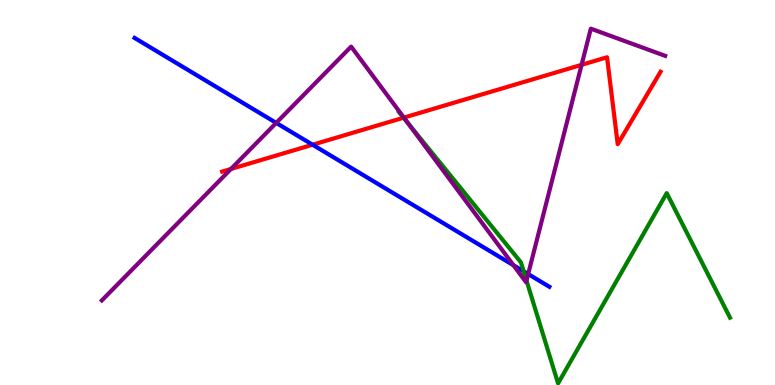[{'lines': ['blue', 'red'], 'intersections': [{'x': 4.03, 'y': 6.24}]}, {'lines': ['green', 'red'], 'intersections': [{'x': 5.21, 'y': 6.94}]}, {'lines': ['purple', 'red'], 'intersections': [{'x': 2.98, 'y': 5.61}, {'x': 5.21, 'y': 6.94}, {'x': 7.5, 'y': 8.32}]}, {'lines': ['blue', 'green'], 'intersections': [{'x': 6.76, 'y': 2.95}]}, {'lines': ['blue', 'purple'], 'intersections': [{'x': 3.56, 'y': 6.81}, {'x': 6.63, 'y': 3.11}, {'x': 6.82, 'y': 2.88}]}, {'lines': ['green', 'purple'], 'intersections': [{'x': 5.26, 'y': 6.81}, {'x': 6.79, 'y': 2.71}]}]